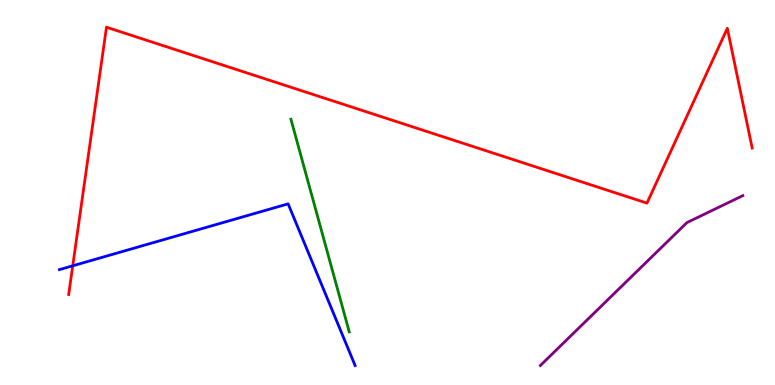[{'lines': ['blue', 'red'], 'intersections': [{'x': 0.939, 'y': 3.1}]}, {'lines': ['green', 'red'], 'intersections': []}, {'lines': ['purple', 'red'], 'intersections': []}, {'lines': ['blue', 'green'], 'intersections': []}, {'lines': ['blue', 'purple'], 'intersections': []}, {'lines': ['green', 'purple'], 'intersections': []}]